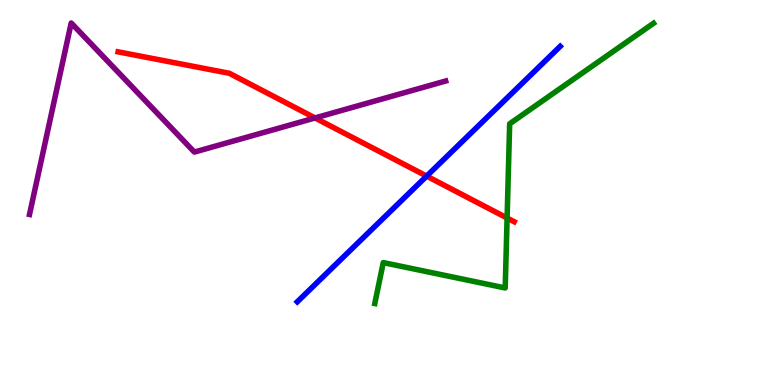[{'lines': ['blue', 'red'], 'intersections': [{'x': 5.51, 'y': 5.43}]}, {'lines': ['green', 'red'], 'intersections': [{'x': 6.54, 'y': 4.34}]}, {'lines': ['purple', 'red'], 'intersections': [{'x': 4.07, 'y': 6.94}]}, {'lines': ['blue', 'green'], 'intersections': []}, {'lines': ['blue', 'purple'], 'intersections': []}, {'lines': ['green', 'purple'], 'intersections': []}]